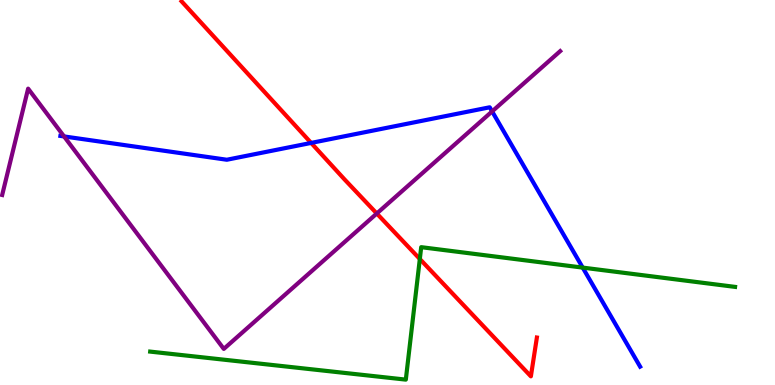[{'lines': ['blue', 'red'], 'intersections': [{'x': 4.01, 'y': 6.29}]}, {'lines': ['green', 'red'], 'intersections': [{'x': 5.42, 'y': 3.27}]}, {'lines': ['purple', 'red'], 'intersections': [{'x': 4.86, 'y': 4.45}]}, {'lines': ['blue', 'green'], 'intersections': [{'x': 7.52, 'y': 3.05}]}, {'lines': ['blue', 'purple'], 'intersections': [{'x': 0.827, 'y': 6.46}, {'x': 6.35, 'y': 7.11}]}, {'lines': ['green', 'purple'], 'intersections': []}]